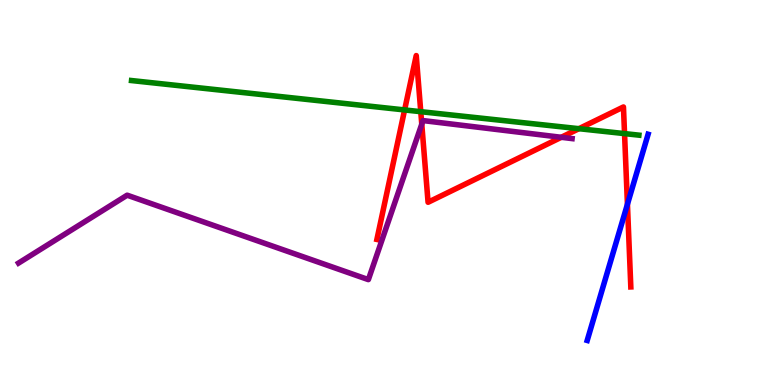[{'lines': ['blue', 'red'], 'intersections': [{'x': 8.1, 'y': 4.69}]}, {'lines': ['green', 'red'], 'intersections': [{'x': 5.22, 'y': 7.14}, {'x': 5.43, 'y': 7.1}, {'x': 7.47, 'y': 6.66}, {'x': 8.06, 'y': 6.53}]}, {'lines': ['purple', 'red'], 'intersections': [{'x': 5.44, 'y': 6.78}, {'x': 7.24, 'y': 6.43}]}, {'lines': ['blue', 'green'], 'intersections': []}, {'lines': ['blue', 'purple'], 'intersections': []}, {'lines': ['green', 'purple'], 'intersections': []}]